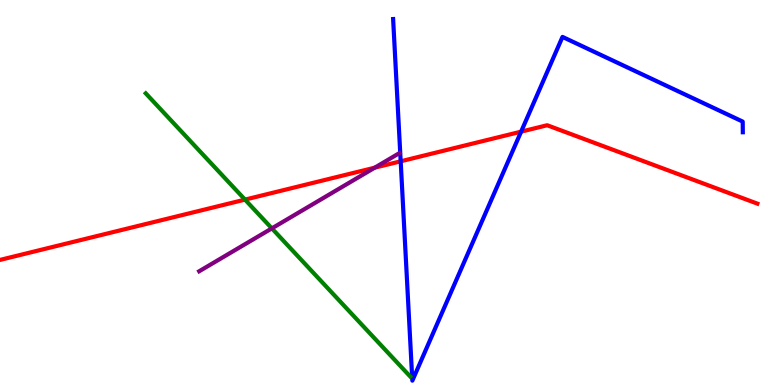[{'lines': ['blue', 'red'], 'intersections': [{'x': 5.17, 'y': 5.81}, {'x': 6.72, 'y': 6.58}]}, {'lines': ['green', 'red'], 'intersections': [{'x': 3.16, 'y': 4.82}]}, {'lines': ['purple', 'red'], 'intersections': [{'x': 4.83, 'y': 5.64}]}, {'lines': ['blue', 'green'], 'intersections': []}, {'lines': ['blue', 'purple'], 'intersections': []}, {'lines': ['green', 'purple'], 'intersections': [{'x': 3.51, 'y': 4.07}]}]